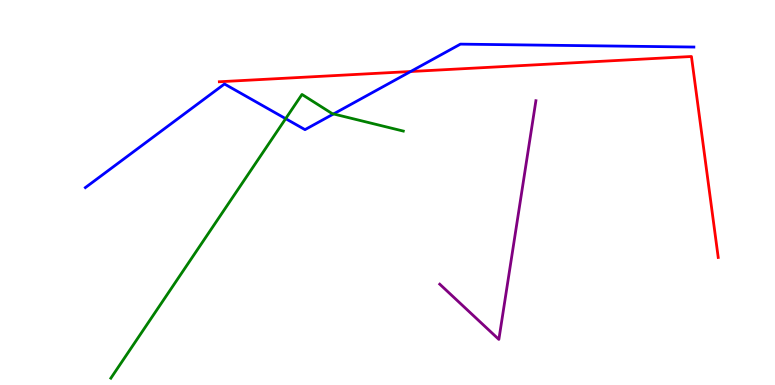[{'lines': ['blue', 'red'], 'intersections': [{'x': 5.3, 'y': 8.14}]}, {'lines': ['green', 'red'], 'intersections': []}, {'lines': ['purple', 'red'], 'intersections': []}, {'lines': ['blue', 'green'], 'intersections': [{'x': 3.69, 'y': 6.92}, {'x': 4.3, 'y': 7.04}]}, {'lines': ['blue', 'purple'], 'intersections': []}, {'lines': ['green', 'purple'], 'intersections': []}]